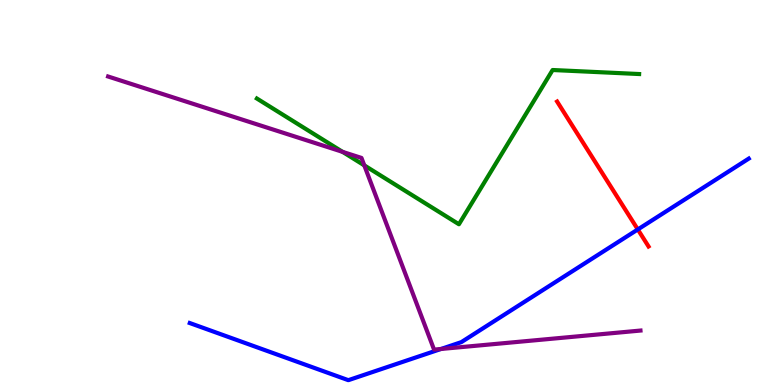[{'lines': ['blue', 'red'], 'intersections': [{'x': 8.23, 'y': 4.04}]}, {'lines': ['green', 'red'], 'intersections': []}, {'lines': ['purple', 'red'], 'intersections': []}, {'lines': ['blue', 'green'], 'intersections': []}, {'lines': ['blue', 'purple'], 'intersections': [{'x': 5.69, 'y': 0.936}]}, {'lines': ['green', 'purple'], 'intersections': [{'x': 4.42, 'y': 6.06}, {'x': 4.7, 'y': 5.7}]}]